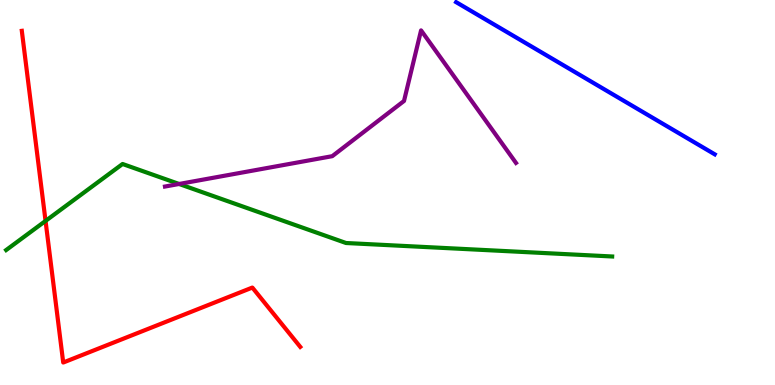[{'lines': ['blue', 'red'], 'intersections': []}, {'lines': ['green', 'red'], 'intersections': [{'x': 0.588, 'y': 4.26}]}, {'lines': ['purple', 'red'], 'intersections': []}, {'lines': ['blue', 'green'], 'intersections': []}, {'lines': ['blue', 'purple'], 'intersections': []}, {'lines': ['green', 'purple'], 'intersections': [{'x': 2.31, 'y': 5.22}]}]